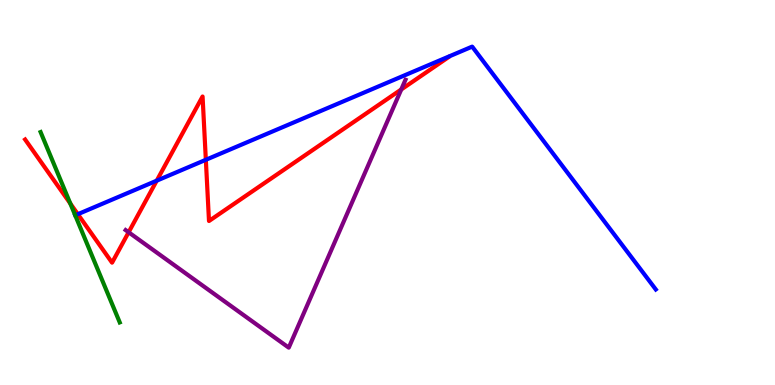[{'lines': ['blue', 'red'], 'intersections': [{'x': 1.0, 'y': 4.44}, {'x': 2.02, 'y': 5.31}, {'x': 2.66, 'y': 5.85}]}, {'lines': ['green', 'red'], 'intersections': [{'x': 0.907, 'y': 4.71}]}, {'lines': ['purple', 'red'], 'intersections': [{'x': 1.66, 'y': 3.97}, {'x': 5.18, 'y': 7.68}]}, {'lines': ['blue', 'green'], 'intersections': []}, {'lines': ['blue', 'purple'], 'intersections': []}, {'lines': ['green', 'purple'], 'intersections': []}]